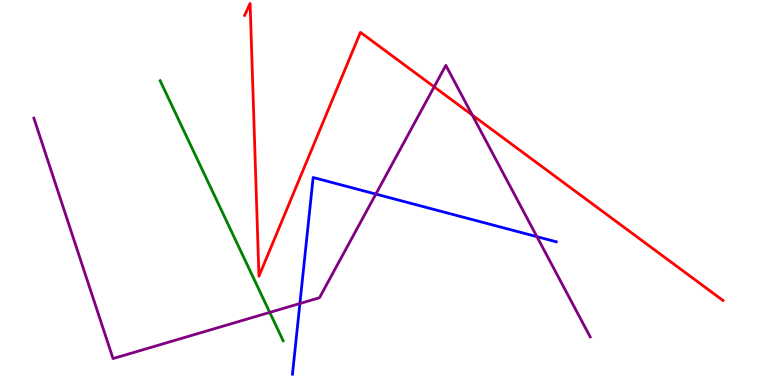[{'lines': ['blue', 'red'], 'intersections': []}, {'lines': ['green', 'red'], 'intersections': []}, {'lines': ['purple', 'red'], 'intersections': [{'x': 5.6, 'y': 7.74}, {'x': 6.09, 'y': 7.01}]}, {'lines': ['blue', 'green'], 'intersections': []}, {'lines': ['blue', 'purple'], 'intersections': [{'x': 3.87, 'y': 2.12}, {'x': 4.85, 'y': 4.96}, {'x': 6.93, 'y': 3.85}]}, {'lines': ['green', 'purple'], 'intersections': [{'x': 3.48, 'y': 1.89}]}]